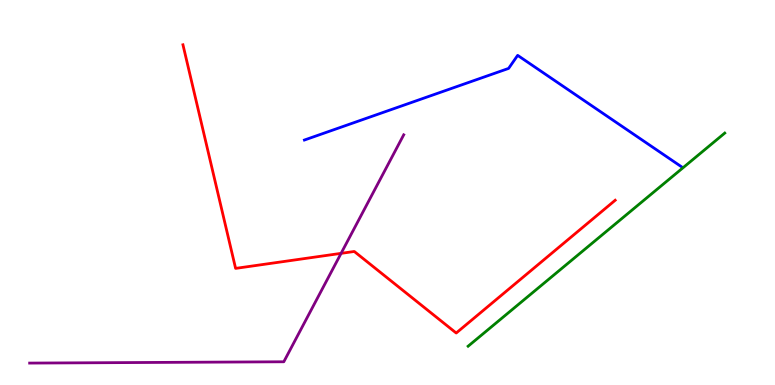[{'lines': ['blue', 'red'], 'intersections': []}, {'lines': ['green', 'red'], 'intersections': []}, {'lines': ['purple', 'red'], 'intersections': [{'x': 4.4, 'y': 3.42}]}, {'lines': ['blue', 'green'], 'intersections': []}, {'lines': ['blue', 'purple'], 'intersections': []}, {'lines': ['green', 'purple'], 'intersections': []}]